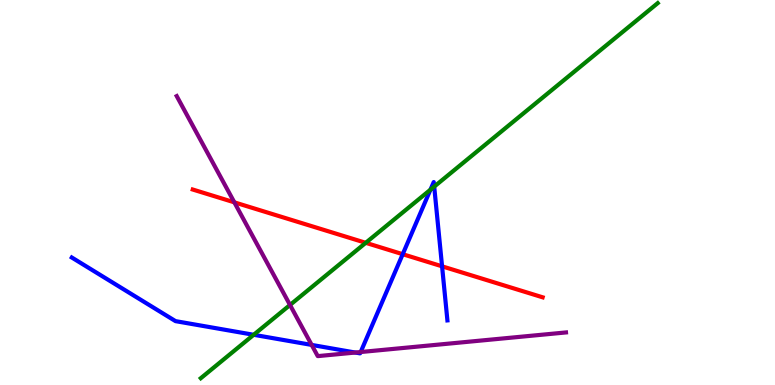[{'lines': ['blue', 'red'], 'intersections': [{'x': 5.2, 'y': 3.4}, {'x': 5.7, 'y': 3.08}]}, {'lines': ['green', 'red'], 'intersections': [{'x': 4.72, 'y': 3.69}]}, {'lines': ['purple', 'red'], 'intersections': [{'x': 3.02, 'y': 4.74}]}, {'lines': ['blue', 'green'], 'intersections': [{'x': 3.27, 'y': 1.3}, {'x': 5.55, 'y': 5.07}, {'x': 5.6, 'y': 5.15}]}, {'lines': ['blue', 'purple'], 'intersections': [{'x': 4.02, 'y': 1.04}, {'x': 4.58, 'y': 0.843}, {'x': 4.65, 'y': 0.856}]}, {'lines': ['green', 'purple'], 'intersections': [{'x': 3.74, 'y': 2.08}]}]